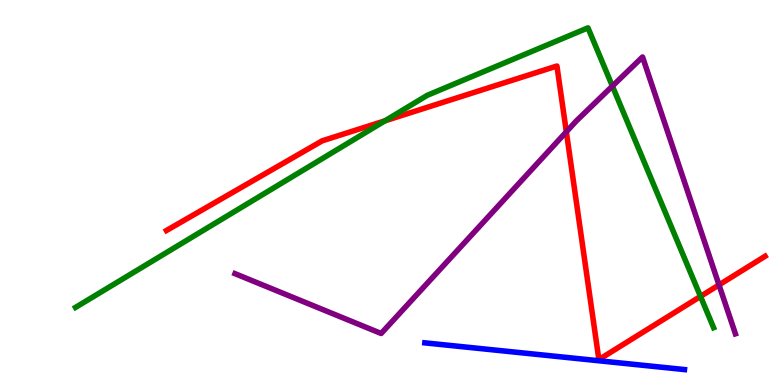[{'lines': ['blue', 'red'], 'intersections': []}, {'lines': ['green', 'red'], 'intersections': [{'x': 4.97, 'y': 6.86}, {'x': 9.04, 'y': 2.3}]}, {'lines': ['purple', 'red'], 'intersections': [{'x': 7.31, 'y': 6.58}, {'x': 9.28, 'y': 2.6}]}, {'lines': ['blue', 'green'], 'intersections': []}, {'lines': ['blue', 'purple'], 'intersections': []}, {'lines': ['green', 'purple'], 'intersections': [{'x': 7.9, 'y': 7.76}]}]